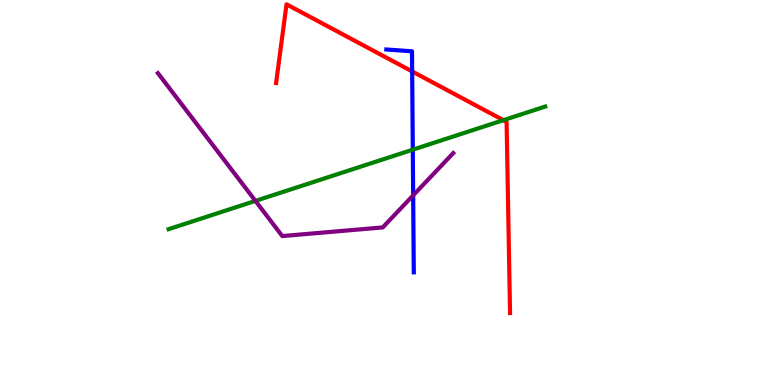[{'lines': ['blue', 'red'], 'intersections': [{'x': 5.32, 'y': 8.14}]}, {'lines': ['green', 'red'], 'intersections': [{'x': 6.5, 'y': 6.88}]}, {'lines': ['purple', 'red'], 'intersections': []}, {'lines': ['blue', 'green'], 'intersections': [{'x': 5.33, 'y': 6.11}]}, {'lines': ['blue', 'purple'], 'intersections': [{'x': 5.33, 'y': 4.93}]}, {'lines': ['green', 'purple'], 'intersections': [{'x': 3.3, 'y': 4.78}]}]